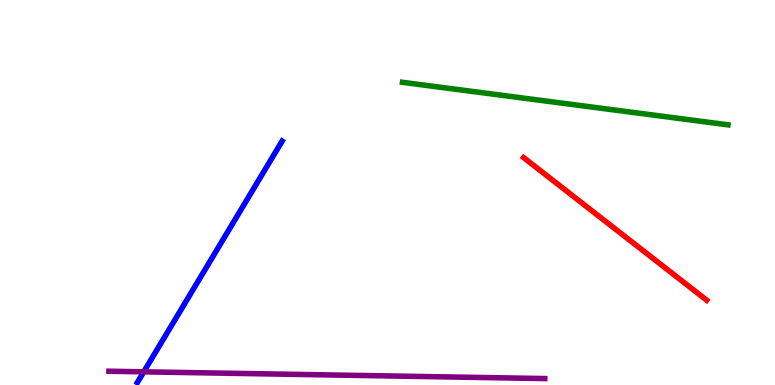[{'lines': ['blue', 'red'], 'intersections': []}, {'lines': ['green', 'red'], 'intersections': []}, {'lines': ['purple', 'red'], 'intersections': []}, {'lines': ['blue', 'green'], 'intersections': []}, {'lines': ['blue', 'purple'], 'intersections': [{'x': 1.86, 'y': 0.342}]}, {'lines': ['green', 'purple'], 'intersections': []}]